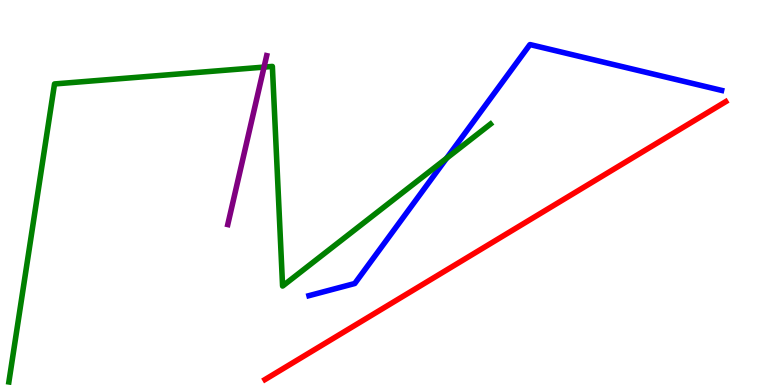[{'lines': ['blue', 'red'], 'intersections': []}, {'lines': ['green', 'red'], 'intersections': []}, {'lines': ['purple', 'red'], 'intersections': []}, {'lines': ['blue', 'green'], 'intersections': [{'x': 5.76, 'y': 5.89}]}, {'lines': ['blue', 'purple'], 'intersections': []}, {'lines': ['green', 'purple'], 'intersections': [{'x': 3.41, 'y': 8.26}]}]